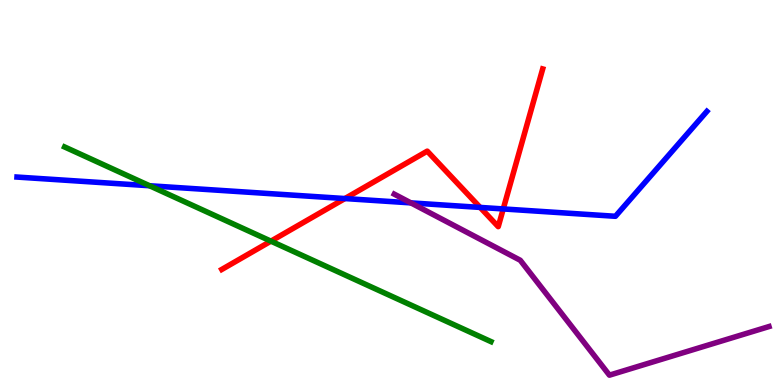[{'lines': ['blue', 'red'], 'intersections': [{'x': 4.45, 'y': 4.84}, {'x': 6.2, 'y': 4.61}, {'x': 6.49, 'y': 4.57}]}, {'lines': ['green', 'red'], 'intersections': [{'x': 3.5, 'y': 3.74}]}, {'lines': ['purple', 'red'], 'intersections': []}, {'lines': ['blue', 'green'], 'intersections': [{'x': 1.93, 'y': 5.18}]}, {'lines': ['blue', 'purple'], 'intersections': [{'x': 5.3, 'y': 4.73}]}, {'lines': ['green', 'purple'], 'intersections': []}]